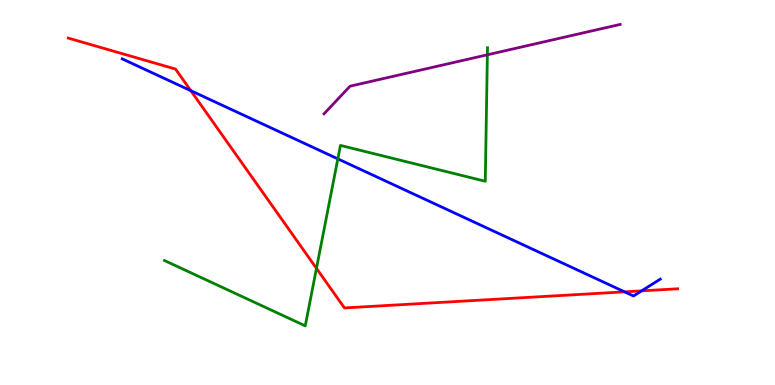[{'lines': ['blue', 'red'], 'intersections': [{'x': 2.46, 'y': 7.64}, {'x': 8.06, 'y': 2.42}, {'x': 8.28, 'y': 2.45}]}, {'lines': ['green', 'red'], 'intersections': [{'x': 4.08, 'y': 3.03}]}, {'lines': ['purple', 'red'], 'intersections': []}, {'lines': ['blue', 'green'], 'intersections': [{'x': 4.36, 'y': 5.87}]}, {'lines': ['blue', 'purple'], 'intersections': []}, {'lines': ['green', 'purple'], 'intersections': [{'x': 6.29, 'y': 8.58}]}]